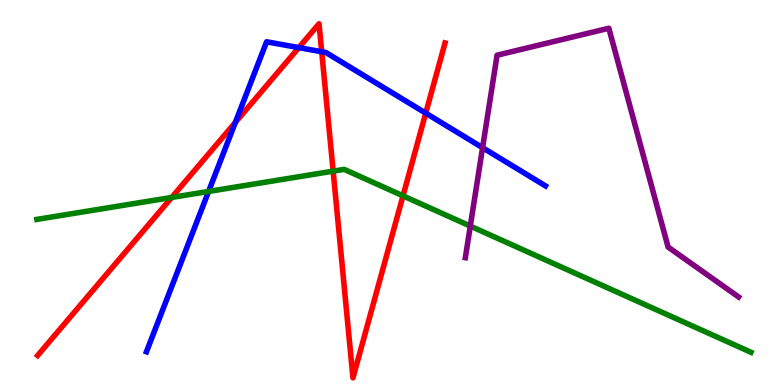[{'lines': ['blue', 'red'], 'intersections': [{'x': 3.04, 'y': 6.82}, {'x': 3.86, 'y': 8.76}, {'x': 4.15, 'y': 8.66}, {'x': 5.49, 'y': 7.06}]}, {'lines': ['green', 'red'], 'intersections': [{'x': 2.22, 'y': 4.87}, {'x': 4.3, 'y': 5.55}, {'x': 5.2, 'y': 4.91}]}, {'lines': ['purple', 'red'], 'intersections': []}, {'lines': ['blue', 'green'], 'intersections': [{'x': 2.69, 'y': 5.03}]}, {'lines': ['blue', 'purple'], 'intersections': [{'x': 6.23, 'y': 6.16}]}, {'lines': ['green', 'purple'], 'intersections': [{'x': 6.07, 'y': 4.13}]}]